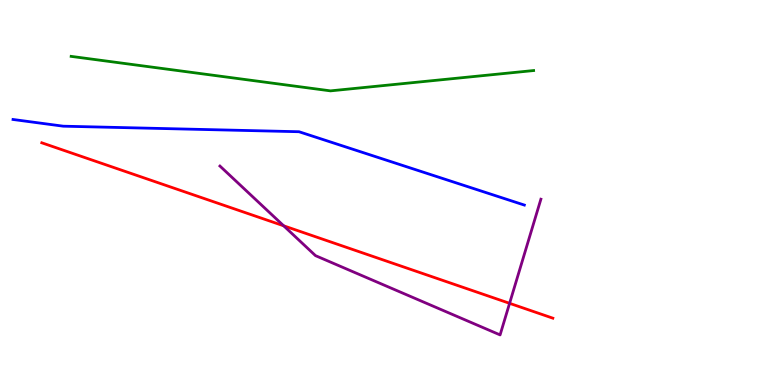[{'lines': ['blue', 'red'], 'intersections': []}, {'lines': ['green', 'red'], 'intersections': []}, {'lines': ['purple', 'red'], 'intersections': [{'x': 3.66, 'y': 4.14}, {'x': 6.58, 'y': 2.12}]}, {'lines': ['blue', 'green'], 'intersections': []}, {'lines': ['blue', 'purple'], 'intersections': []}, {'lines': ['green', 'purple'], 'intersections': []}]